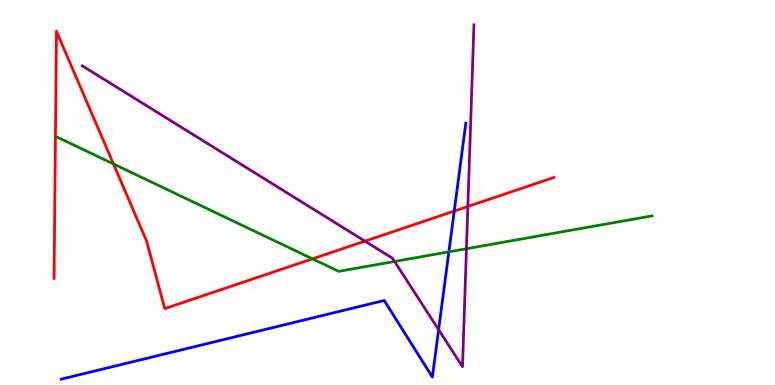[{'lines': ['blue', 'red'], 'intersections': [{'x': 5.86, 'y': 4.52}]}, {'lines': ['green', 'red'], 'intersections': [{'x': 1.46, 'y': 5.74}, {'x': 4.03, 'y': 3.28}]}, {'lines': ['purple', 'red'], 'intersections': [{'x': 4.71, 'y': 3.74}, {'x': 6.04, 'y': 4.64}]}, {'lines': ['blue', 'green'], 'intersections': [{'x': 5.79, 'y': 3.46}]}, {'lines': ['blue', 'purple'], 'intersections': [{'x': 5.66, 'y': 1.44}]}, {'lines': ['green', 'purple'], 'intersections': [{'x': 5.09, 'y': 3.21}, {'x': 6.02, 'y': 3.54}]}]